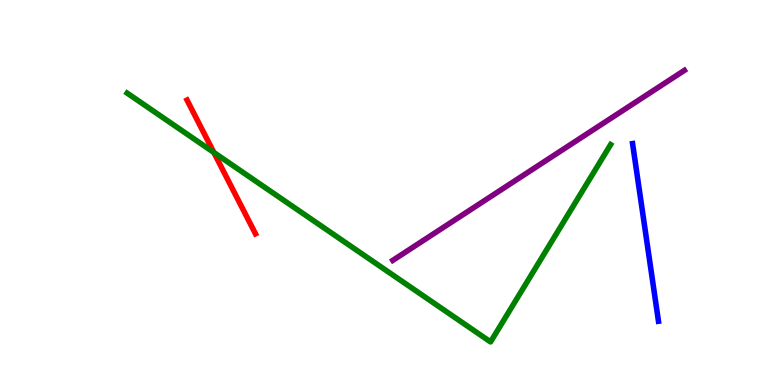[{'lines': ['blue', 'red'], 'intersections': []}, {'lines': ['green', 'red'], 'intersections': [{'x': 2.76, 'y': 6.04}]}, {'lines': ['purple', 'red'], 'intersections': []}, {'lines': ['blue', 'green'], 'intersections': []}, {'lines': ['blue', 'purple'], 'intersections': []}, {'lines': ['green', 'purple'], 'intersections': []}]